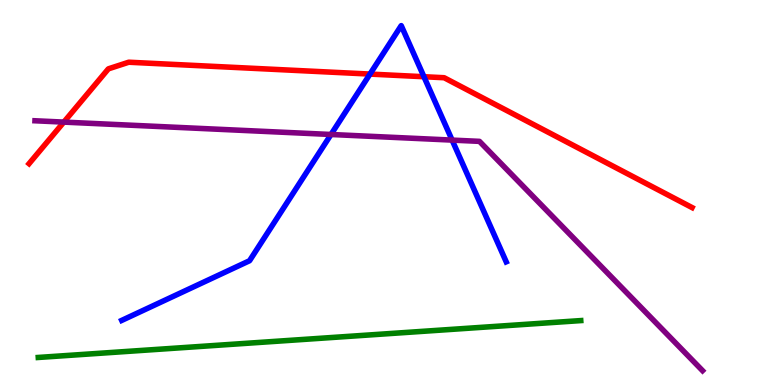[{'lines': ['blue', 'red'], 'intersections': [{'x': 4.77, 'y': 8.08}, {'x': 5.47, 'y': 8.01}]}, {'lines': ['green', 'red'], 'intersections': []}, {'lines': ['purple', 'red'], 'intersections': [{'x': 0.824, 'y': 6.83}]}, {'lines': ['blue', 'green'], 'intersections': []}, {'lines': ['blue', 'purple'], 'intersections': [{'x': 4.27, 'y': 6.51}, {'x': 5.83, 'y': 6.36}]}, {'lines': ['green', 'purple'], 'intersections': []}]